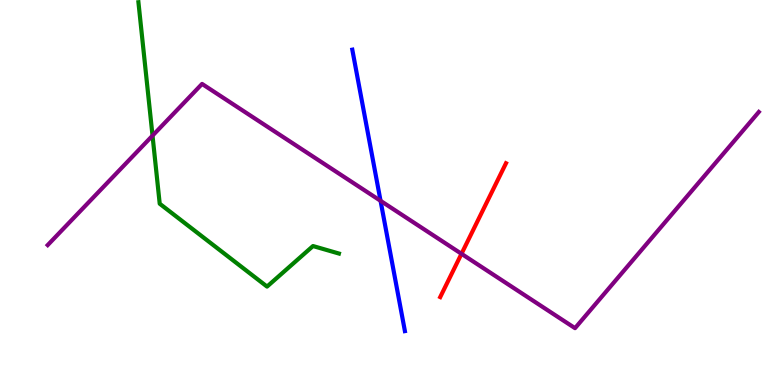[{'lines': ['blue', 'red'], 'intersections': []}, {'lines': ['green', 'red'], 'intersections': []}, {'lines': ['purple', 'red'], 'intersections': [{'x': 5.95, 'y': 3.41}]}, {'lines': ['blue', 'green'], 'intersections': []}, {'lines': ['blue', 'purple'], 'intersections': [{'x': 4.91, 'y': 4.78}]}, {'lines': ['green', 'purple'], 'intersections': [{'x': 1.97, 'y': 6.48}]}]